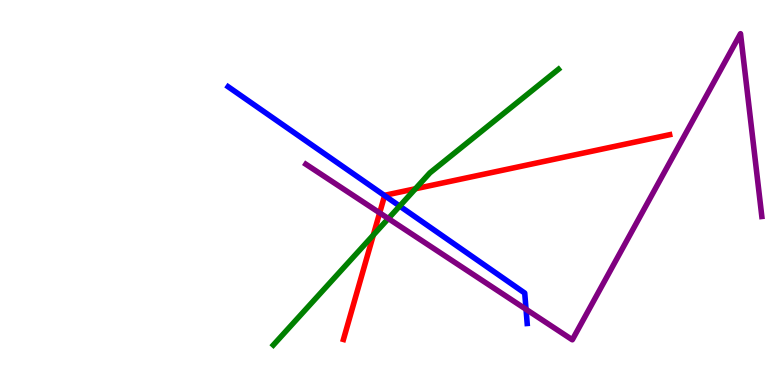[{'lines': ['blue', 'red'], 'intersections': [{'x': 4.96, 'y': 4.92}]}, {'lines': ['green', 'red'], 'intersections': [{'x': 4.82, 'y': 3.89}, {'x': 5.36, 'y': 5.1}]}, {'lines': ['purple', 'red'], 'intersections': [{'x': 4.9, 'y': 4.47}]}, {'lines': ['blue', 'green'], 'intersections': [{'x': 5.16, 'y': 4.65}]}, {'lines': ['blue', 'purple'], 'intersections': [{'x': 6.79, 'y': 1.97}]}, {'lines': ['green', 'purple'], 'intersections': [{'x': 5.01, 'y': 4.32}]}]